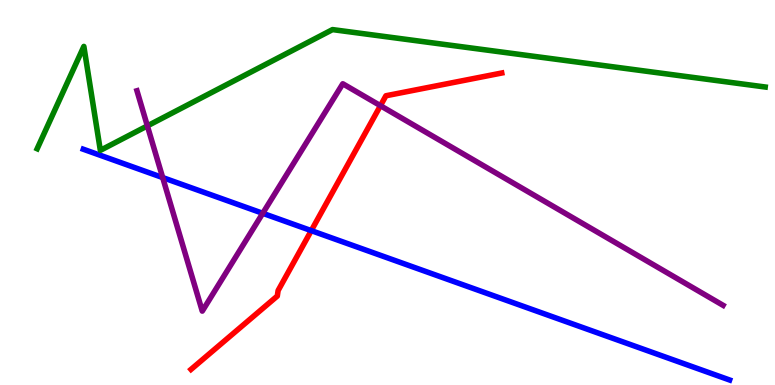[{'lines': ['blue', 'red'], 'intersections': [{'x': 4.02, 'y': 4.01}]}, {'lines': ['green', 'red'], 'intersections': []}, {'lines': ['purple', 'red'], 'intersections': [{'x': 4.91, 'y': 7.25}]}, {'lines': ['blue', 'green'], 'intersections': []}, {'lines': ['blue', 'purple'], 'intersections': [{'x': 2.1, 'y': 5.39}, {'x': 3.39, 'y': 4.46}]}, {'lines': ['green', 'purple'], 'intersections': [{'x': 1.9, 'y': 6.73}]}]